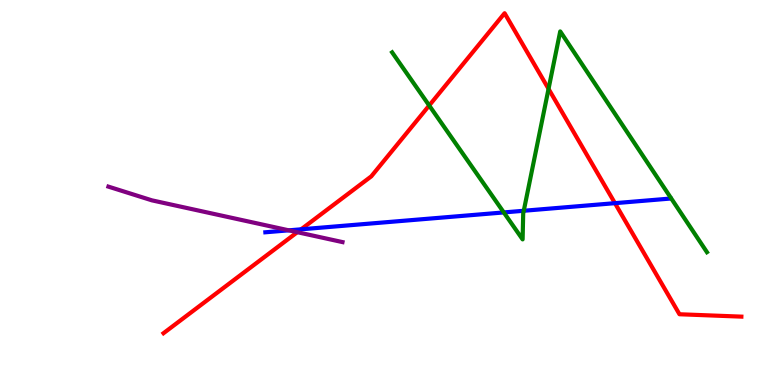[{'lines': ['blue', 'red'], 'intersections': [{'x': 3.89, 'y': 4.04}, {'x': 7.93, 'y': 4.72}]}, {'lines': ['green', 'red'], 'intersections': [{'x': 5.54, 'y': 7.26}, {'x': 7.08, 'y': 7.69}]}, {'lines': ['purple', 'red'], 'intersections': [{'x': 3.84, 'y': 3.97}]}, {'lines': ['blue', 'green'], 'intersections': [{'x': 6.5, 'y': 4.48}, {'x': 6.76, 'y': 4.53}]}, {'lines': ['blue', 'purple'], 'intersections': [{'x': 3.73, 'y': 4.02}]}, {'lines': ['green', 'purple'], 'intersections': []}]